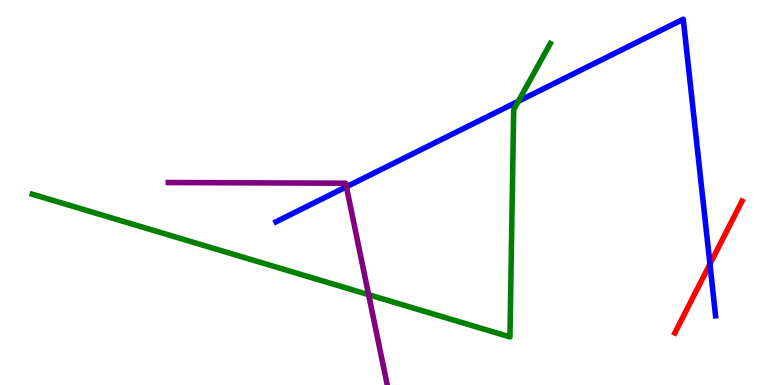[{'lines': ['blue', 'red'], 'intersections': [{'x': 9.16, 'y': 3.14}]}, {'lines': ['green', 'red'], 'intersections': []}, {'lines': ['purple', 'red'], 'intersections': []}, {'lines': ['blue', 'green'], 'intersections': [{'x': 6.69, 'y': 7.37}]}, {'lines': ['blue', 'purple'], 'intersections': [{'x': 4.47, 'y': 5.15}]}, {'lines': ['green', 'purple'], 'intersections': [{'x': 4.76, 'y': 2.35}]}]